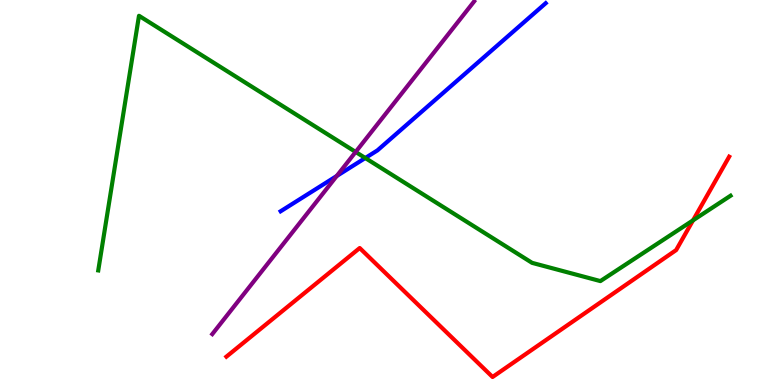[{'lines': ['blue', 'red'], 'intersections': []}, {'lines': ['green', 'red'], 'intersections': [{'x': 8.94, 'y': 4.28}]}, {'lines': ['purple', 'red'], 'intersections': []}, {'lines': ['blue', 'green'], 'intersections': [{'x': 4.71, 'y': 5.9}]}, {'lines': ['blue', 'purple'], 'intersections': [{'x': 4.34, 'y': 5.43}]}, {'lines': ['green', 'purple'], 'intersections': [{'x': 4.59, 'y': 6.05}]}]